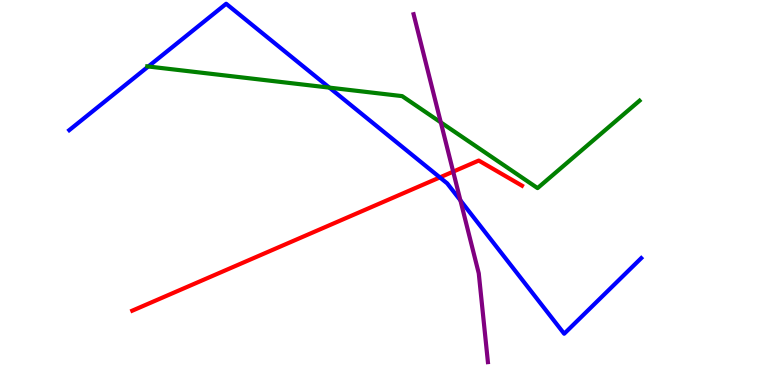[{'lines': ['blue', 'red'], 'intersections': [{'x': 5.68, 'y': 5.39}]}, {'lines': ['green', 'red'], 'intersections': []}, {'lines': ['purple', 'red'], 'intersections': [{'x': 5.85, 'y': 5.54}]}, {'lines': ['blue', 'green'], 'intersections': [{'x': 1.91, 'y': 8.27}, {'x': 4.25, 'y': 7.72}]}, {'lines': ['blue', 'purple'], 'intersections': [{'x': 5.94, 'y': 4.8}]}, {'lines': ['green', 'purple'], 'intersections': [{'x': 5.69, 'y': 6.82}]}]